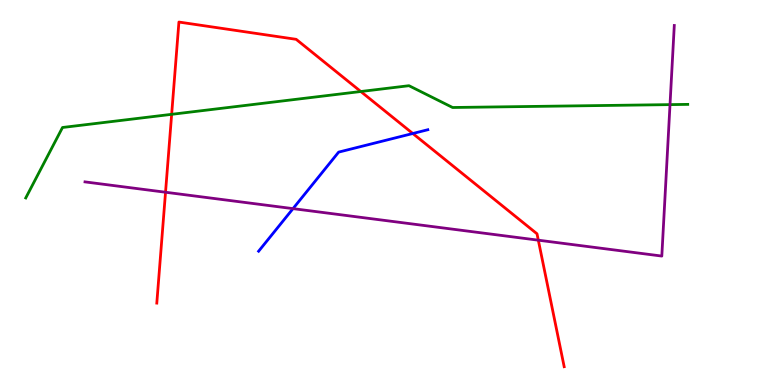[{'lines': ['blue', 'red'], 'intersections': [{'x': 5.33, 'y': 6.53}]}, {'lines': ['green', 'red'], 'intersections': [{'x': 2.21, 'y': 7.03}, {'x': 4.66, 'y': 7.62}]}, {'lines': ['purple', 'red'], 'intersections': [{'x': 2.14, 'y': 5.01}, {'x': 6.95, 'y': 3.76}]}, {'lines': ['blue', 'green'], 'intersections': []}, {'lines': ['blue', 'purple'], 'intersections': [{'x': 3.78, 'y': 4.58}]}, {'lines': ['green', 'purple'], 'intersections': [{'x': 8.65, 'y': 7.28}]}]